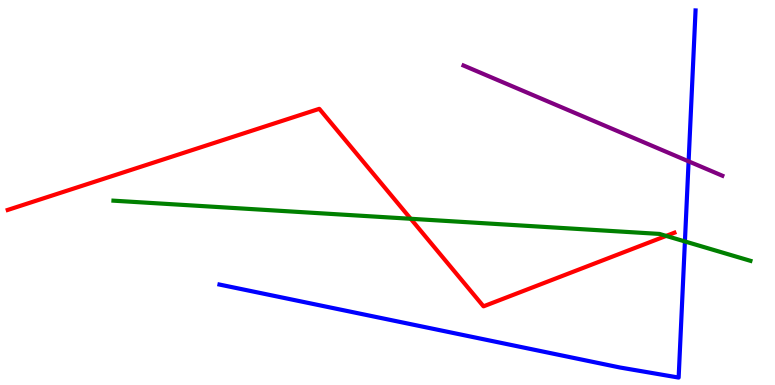[{'lines': ['blue', 'red'], 'intersections': []}, {'lines': ['green', 'red'], 'intersections': [{'x': 5.3, 'y': 4.32}, {'x': 8.6, 'y': 3.87}]}, {'lines': ['purple', 'red'], 'intersections': []}, {'lines': ['blue', 'green'], 'intersections': [{'x': 8.84, 'y': 3.73}]}, {'lines': ['blue', 'purple'], 'intersections': [{'x': 8.89, 'y': 5.81}]}, {'lines': ['green', 'purple'], 'intersections': []}]